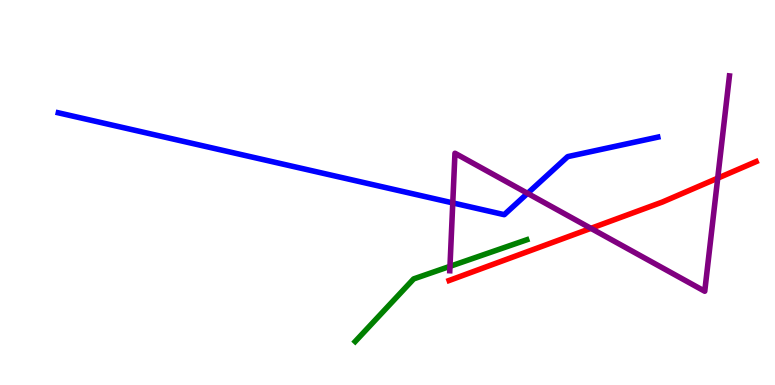[{'lines': ['blue', 'red'], 'intersections': []}, {'lines': ['green', 'red'], 'intersections': []}, {'lines': ['purple', 'red'], 'intersections': [{'x': 7.62, 'y': 4.07}, {'x': 9.26, 'y': 5.37}]}, {'lines': ['blue', 'green'], 'intersections': []}, {'lines': ['blue', 'purple'], 'intersections': [{'x': 5.84, 'y': 4.73}, {'x': 6.81, 'y': 4.98}]}, {'lines': ['green', 'purple'], 'intersections': [{'x': 5.81, 'y': 3.08}]}]